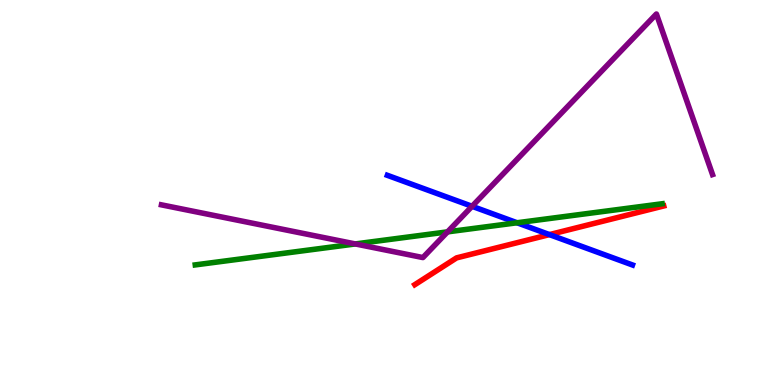[{'lines': ['blue', 'red'], 'intersections': [{'x': 7.09, 'y': 3.91}]}, {'lines': ['green', 'red'], 'intersections': []}, {'lines': ['purple', 'red'], 'intersections': []}, {'lines': ['blue', 'green'], 'intersections': [{'x': 6.67, 'y': 4.21}]}, {'lines': ['blue', 'purple'], 'intersections': [{'x': 6.09, 'y': 4.64}]}, {'lines': ['green', 'purple'], 'intersections': [{'x': 4.58, 'y': 3.66}, {'x': 5.77, 'y': 3.98}]}]